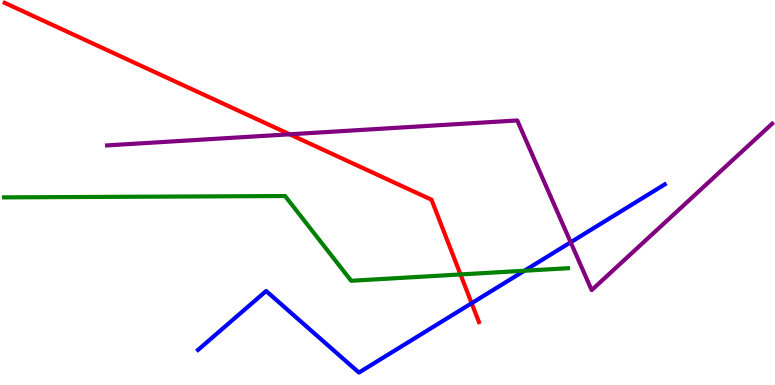[{'lines': ['blue', 'red'], 'intersections': [{'x': 6.09, 'y': 2.12}]}, {'lines': ['green', 'red'], 'intersections': [{'x': 5.94, 'y': 2.87}]}, {'lines': ['purple', 'red'], 'intersections': [{'x': 3.74, 'y': 6.51}]}, {'lines': ['blue', 'green'], 'intersections': [{'x': 6.77, 'y': 2.97}]}, {'lines': ['blue', 'purple'], 'intersections': [{'x': 7.36, 'y': 3.71}]}, {'lines': ['green', 'purple'], 'intersections': []}]